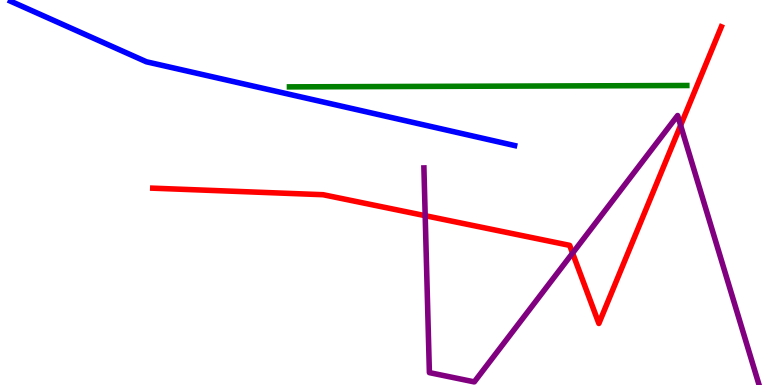[{'lines': ['blue', 'red'], 'intersections': []}, {'lines': ['green', 'red'], 'intersections': []}, {'lines': ['purple', 'red'], 'intersections': [{'x': 5.49, 'y': 4.4}, {'x': 7.39, 'y': 3.43}, {'x': 8.78, 'y': 6.74}]}, {'lines': ['blue', 'green'], 'intersections': []}, {'lines': ['blue', 'purple'], 'intersections': []}, {'lines': ['green', 'purple'], 'intersections': []}]